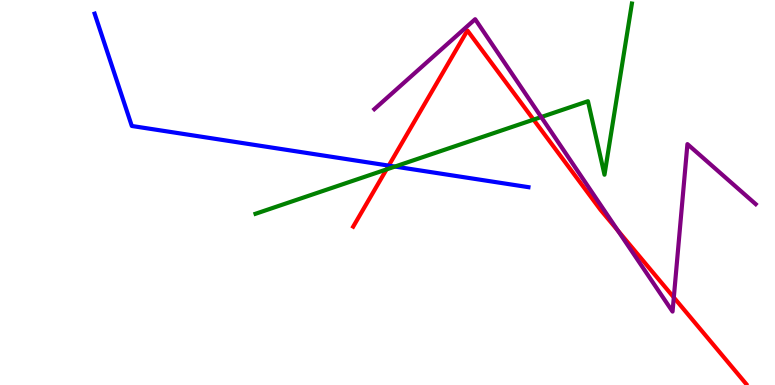[{'lines': ['blue', 'red'], 'intersections': [{'x': 5.02, 'y': 5.7}]}, {'lines': ['green', 'red'], 'intersections': [{'x': 4.99, 'y': 5.6}, {'x': 6.88, 'y': 6.89}]}, {'lines': ['purple', 'red'], 'intersections': [{'x': 7.97, 'y': 4.01}, {'x': 8.69, 'y': 2.27}]}, {'lines': ['blue', 'green'], 'intersections': [{'x': 5.1, 'y': 5.67}]}, {'lines': ['blue', 'purple'], 'intersections': []}, {'lines': ['green', 'purple'], 'intersections': [{'x': 6.98, 'y': 6.96}]}]